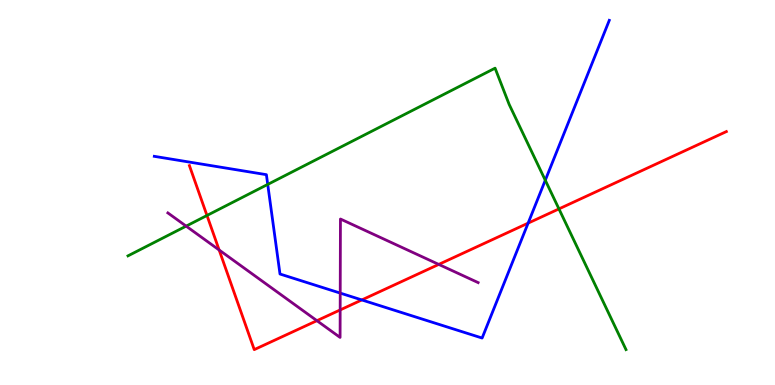[{'lines': ['blue', 'red'], 'intersections': [{'x': 4.67, 'y': 2.21}, {'x': 6.81, 'y': 4.2}]}, {'lines': ['green', 'red'], 'intersections': [{'x': 2.67, 'y': 4.4}, {'x': 7.21, 'y': 4.57}]}, {'lines': ['purple', 'red'], 'intersections': [{'x': 2.83, 'y': 3.51}, {'x': 4.09, 'y': 1.67}, {'x': 4.39, 'y': 1.95}, {'x': 5.66, 'y': 3.13}]}, {'lines': ['blue', 'green'], 'intersections': [{'x': 3.45, 'y': 5.21}, {'x': 7.04, 'y': 5.32}]}, {'lines': ['blue', 'purple'], 'intersections': [{'x': 4.39, 'y': 2.39}]}, {'lines': ['green', 'purple'], 'intersections': [{'x': 2.4, 'y': 4.13}]}]